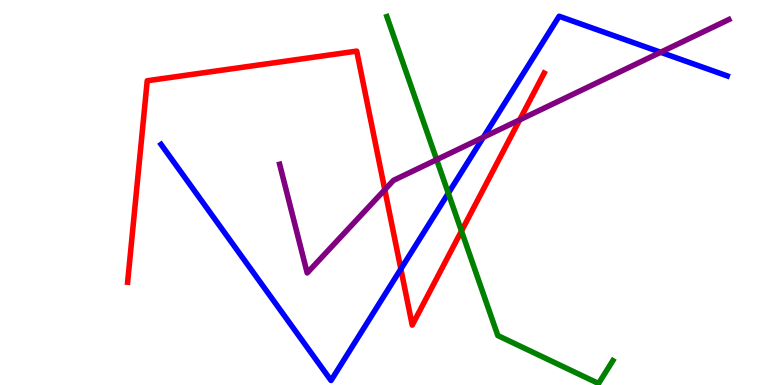[{'lines': ['blue', 'red'], 'intersections': [{'x': 5.17, 'y': 3.01}]}, {'lines': ['green', 'red'], 'intersections': [{'x': 5.95, 'y': 4.0}]}, {'lines': ['purple', 'red'], 'intersections': [{'x': 4.97, 'y': 5.07}, {'x': 6.71, 'y': 6.89}]}, {'lines': ['blue', 'green'], 'intersections': [{'x': 5.78, 'y': 4.98}]}, {'lines': ['blue', 'purple'], 'intersections': [{'x': 6.24, 'y': 6.43}, {'x': 8.52, 'y': 8.64}]}, {'lines': ['green', 'purple'], 'intersections': [{'x': 5.63, 'y': 5.85}]}]